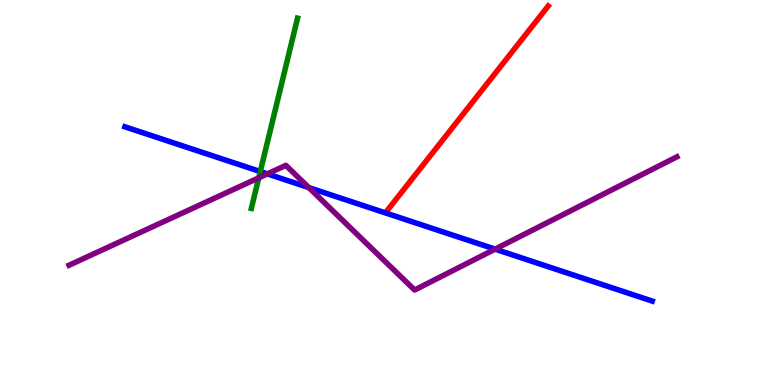[{'lines': ['blue', 'red'], 'intersections': []}, {'lines': ['green', 'red'], 'intersections': []}, {'lines': ['purple', 'red'], 'intersections': []}, {'lines': ['blue', 'green'], 'intersections': [{'x': 3.36, 'y': 5.54}]}, {'lines': ['blue', 'purple'], 'intersections': [{'x': 3.45, 'y': 5.48}, {'x': 3.98, 'y': 5.13}, {'x': 6.39, 'y': 3.53}]}, {'lines': ['green', 'purple'], 'intersections': [{'x': 3.34, 'y': 5.38}]}]